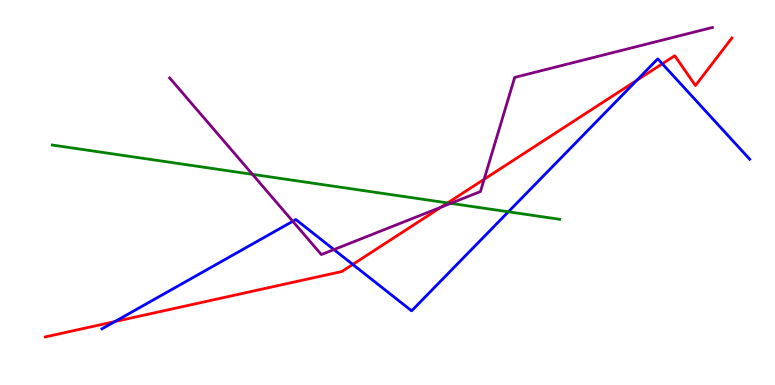[{'lines': ['blue', 'red'], 'intersections': [{'x': 1.48, 'y': 1.65}, {'x': 4.55, 'y': 3.13}, {'x': 8.22, 'y': 7.91}, {'x': 8.55, 'y': 8.34}]}, {'lines': ['green', 'red'], 'intersections': [{'x': 5.78, 'y': 4.73}]}, {'lines': ['purple', 'red'], 'intersections': [{'x': 5.69, 'y': 4.62}, {'x': 6.25, 'y': 5.34}]}, {'lines': ['blue', 'green'], 'intersections': [{'x': 6.56, 'y': 4.5}]}, {'lines': ['blue', 'purple'], 'intersections': [{'x': 3.78, 'y': 4.25}, {'x': 4.31, 'y': 3.52}]}, {'lines': ['green', 'purple'], 'intersections': [{'x': 3.26, 'y': 5.47}, {'x': 5.82, 'y': 4.72}]}]